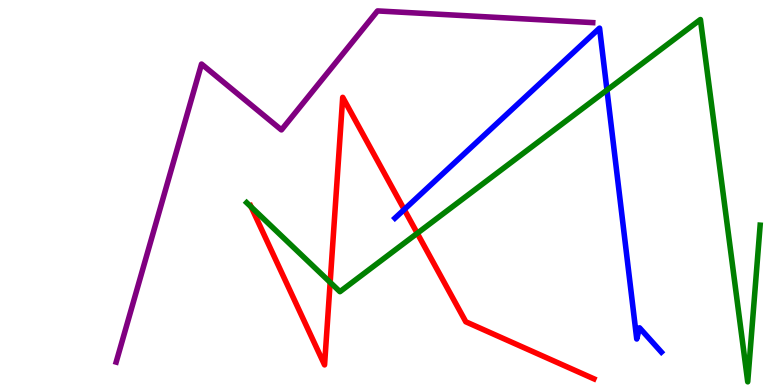[{'lines': ['blue', 'red'], 'intersections': [{'x': 5.22, 'y': 4.56}]}, {'lines': ['green', 'red'], 'intersections': [{'x': 3.24, 'y': 4.62}, {'x': 4.26, 'y': 2.67}, {'x': 5.38, 'y': 3.94}]}, {'lines': ['purple', 'red'], 'intersections': []}, {'lines': ['blue', 'green'], 'intersections': [{'x': 7.83, 'y': 7.66}]}, {'lines': ['blue', 'purple'], 'intersections': []}, {'lines': ['green', 'purple'], 'intersections': []}]